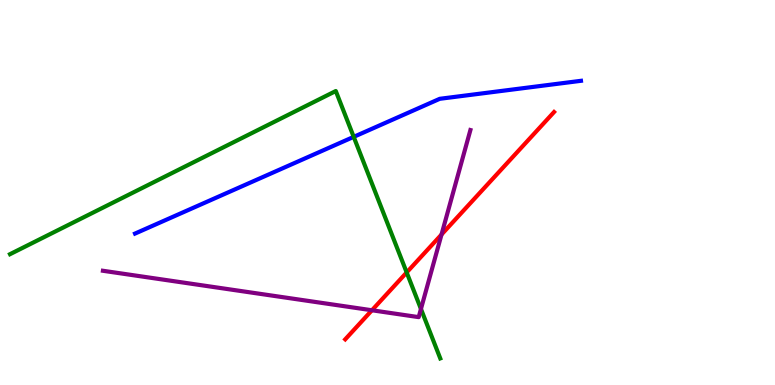[{'lines': ['blue', 'red'], 'intersections': []}, {'lines': ['green', 'red'], 'intersections': [{'x': 5.25, 'y': 2.92}]}, {'lines': ['purple', 'red'], 'intersections': [{'x': 4.8, 'y': 1.94}, {'x': 5.7, 'y': 3.91}]}, {'lines': ['blue', 'green'], 'intersections': [{'x': 4.56, 'y': 6.45}]}, {'lines': ['blue', 'purple'], 'intersections': []}, {'lines': ['green', 'purple'], 'intersections': [{'x': 5.43, 'y': 1.97}]}]